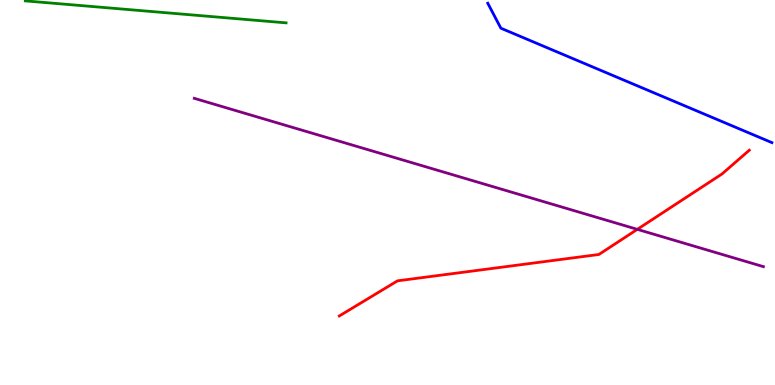[{'lines': ['blue', 'red'], 'intersections': []}, {'lines': ['green', 'red'], 'intersections': []}, {'lines': ['purple', 'red'], 'intersections': [{'x': 8.22, 'y': 4.04}]}, {'lines': ['blue', 'green'], 'intersections': []}, {'lines': ['blue', 'purple'], 'intersections': []}, {'lines': ['green', 'purple'], 'intersections': []}]